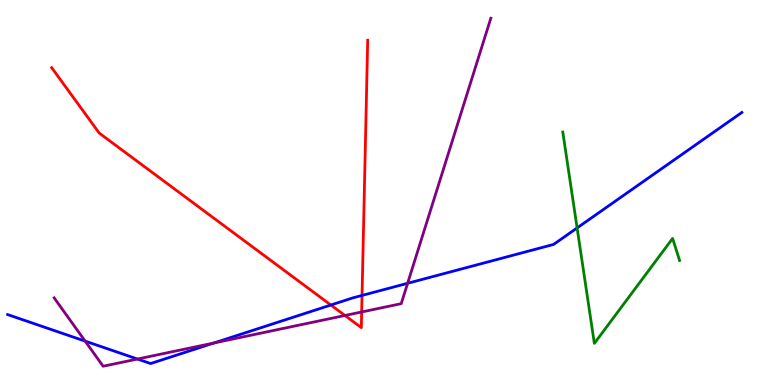[{'lines': ['blue', 'red'], 'intersections': [{'x': 4.27, 'y': 2.08}, {'x': 4.67, 'y': 2.33}]}, {'lines': ['green', 'red'], 'intersections': []}, {'lines': ['purple', 'red'], 'intersections': [{'x': 4.45, 'y': 1.81}, {'x': 4.67, 'y': 1.9}]}, {'lines': ['blue', 'green'], 'intersections': [{'x': 7.45, 'y': 4.08}]}, {'lines': ['blue', 'purple'], 'intersections': [{'x': 1.1, 'y': 1.14}, {'x': 1.77, 'y': 0.674}, {'x': 2.76, 'y': 1.09}, {'x': 5.26, 'y': 2.64}]}, {'lines': ['green', 'purple'], 'intersections': []}]